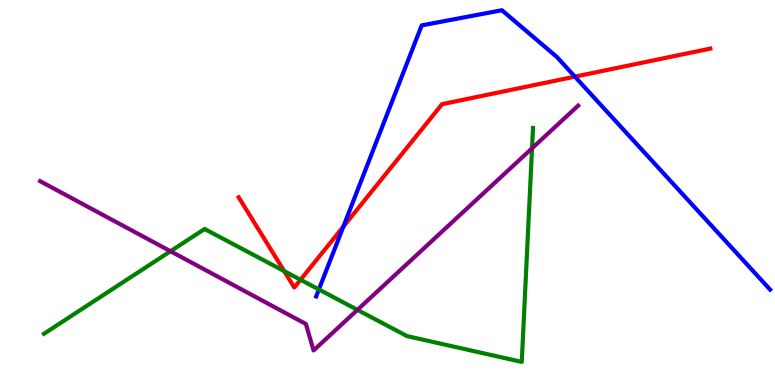[{'lines': ['blue', 'red'], 'intersections': [{'x': 4.43, 'y': 4.11}, {'x': 7.42, 'y': 8.01}]}, {'lines': ['green', 'red'], 'intersections': [{'x': 3.67, 'y': 2.96}, {'x': 3.88, 'y': 2.73}]}, {'lines': ['purple', 'red'], 'intersections': []}, {'lines': ['blue', 'green'], 'intersections': [{'x': 4.11, 'y': 2.48}]}, {'lines': ['blue', 'purple'], 'intersections': []}, {'lines': ['green', 'purple'], 'intersections': [{'x': 2.2, 'y': 3.47}, {'x': 4.61, 'y': 1.95}, {'x': 6.86, 'y': 6.15}]}]